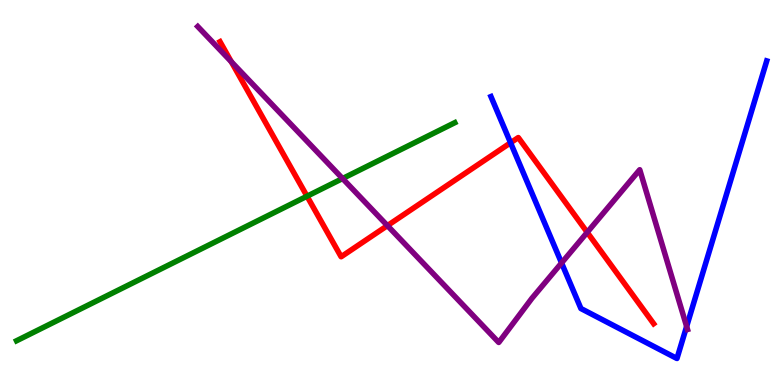[{'lines': ['blue', 'red'], 'intersections': [{'x': 6.59, 'y': 6.29}]}, {'lines': ['green', 'red'], 'intersections': [{'x': 3.96, 'y': 4.9}]}, {'lines': ['purple', 'red'], 'intersections': [{'x': 2.98, 'y': 8.4}, {'x': 5.0, 'y': 4.14}, {'x': 7.58, 'y': 3.97}]}, {'lines': ['blue', 'green'], 'intersections': []}, {'lines': ['blue', 'purple'], 'intersections': [{'x': 7.25, 'y': 3.17}, {'x': 8.86, 'y': 1.52}]}, {'lines': ['green', 'purple'], 'intersections': [{'x': 4.42, 'y': 5.36}]}]